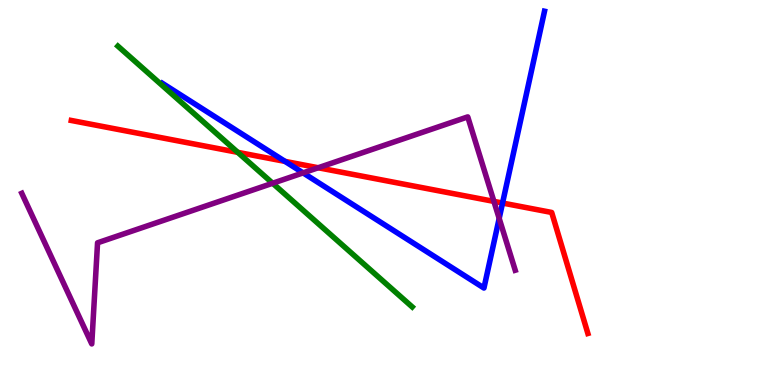[{'lines': ['blue', 'red'], 'intersections': [{'x': 3.68, 'y': 5.81}, {'x': 6.48, 'y': 4.73}]}, {'lines': ['green', 'red'], 'intersections': [{'x': 3.07, 'y': 6.04}]}, {'lines': ['purple', 'red'], 'intersections': [{'x': 4.11, 'y': 5.64}, {'x': 6.37, 'y': 4.77}]}, {'lines': ['blue', 'green'], 'intersections': []}, {'lines': ['blue', 'purple'], 'intersections': [{'x': 3.91, 'y': 5.51}, {'x': 6.44, 'y': 4.33}]}, {'lines': ['green', 'purple'], 'intersections': [{'x': 3.52, 'y': 5.24}]}]